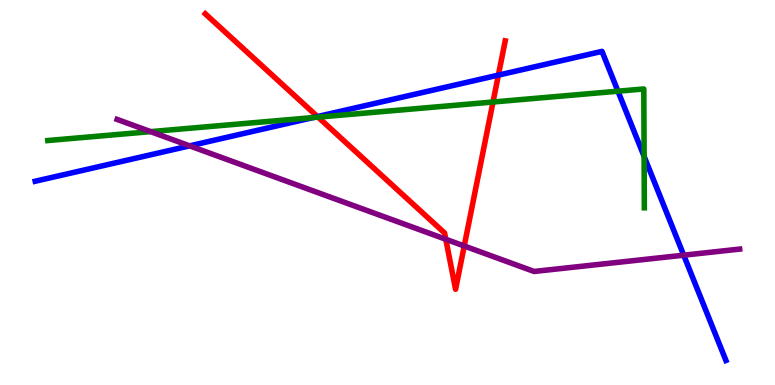[{'lines': ['blue', 'red'], 'intersections': [{'x': 4.1, 'y': 6.97}, {'x': 6.43, 'y': 8.05}]}, {'lines': ['green', 'red'], 'intersections': [{'x': 4.1, 'y': 6.96}, {'x': 6.36, 'y': 7.35}]}, {'lines': ['purple', 'red'], 'intersections': [{'x': 5.75, 'y': 3.79}, {'x': 5.99, 'y': 3.61}]}, {'lines': ['blue', 'green'], 'intersections': [{'x': 4.04, 'y': 6.95}, {'x': 7.97, 'y': 7.63}, {'x': 8.31, 'y': 5.94}]}, {'lines': ['blue', 'purple'], 'intersections': [{'x': 2.45, 'y': 6.21}, {'x': 8.82, 'y': 3.37}]}, {'lines': ['green', 'purple'], 'intersections': [{'x': 1.94, 'y': 6.58}]}]